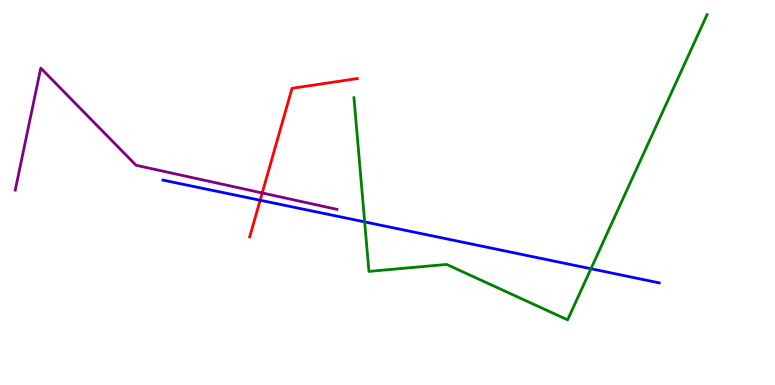[{'lines': ['blue', 'red'], 'intersections': [{'x': 3.36, 'y': 4.8}]}, {'lines': ['green', 'red'], 'intersections': []}, {'lines': ['purple', 'red'], 'intersections': [{'x': 3.38, 'y': 4.99}]}, {'lines': ['blue', 'green'], 'intersections': [{'x': 4.71, 'y': 4.24}, {'x': 7.63, 'y': 3.02}]}, {'lines': ['blue', 'purple'], 'intersections': []}, {'lines': ['green', 'purple'], 'intersections': []}]